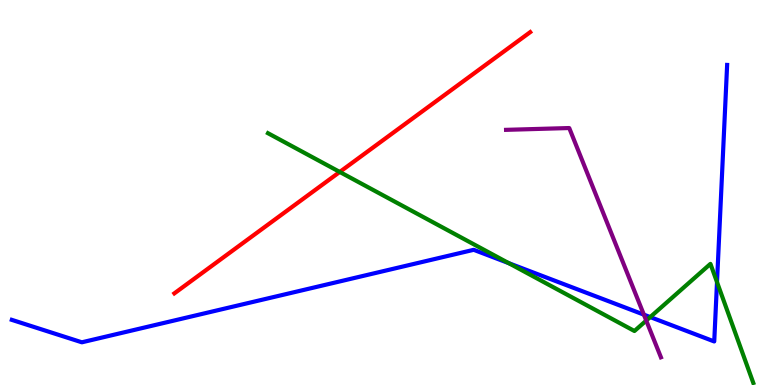[{'lines': ['blue', 'red'], 'intersections': []}, {'lines': ['green', 'red'], 'intersections': [{'x': 4.38, 'y': 5.53}]}, {'lines': ['purple', 'red'], 'intersections': []}, {'lines': ['blue', 'green'], 'intersections': [{'x': 6.56, 'y': 3.17}, {'x': 8.39, 'y': 1.76}, {'x': 9.25, 'y': 2.67}]}, {'lines': ['blue', 'purple'], 'intersections': [{'x': 8.31, 'y': 1.83}]}, {'lines': ['green', 'purple'], 'intersections': [{'x': 8.34, 'y': 1.67}]}]